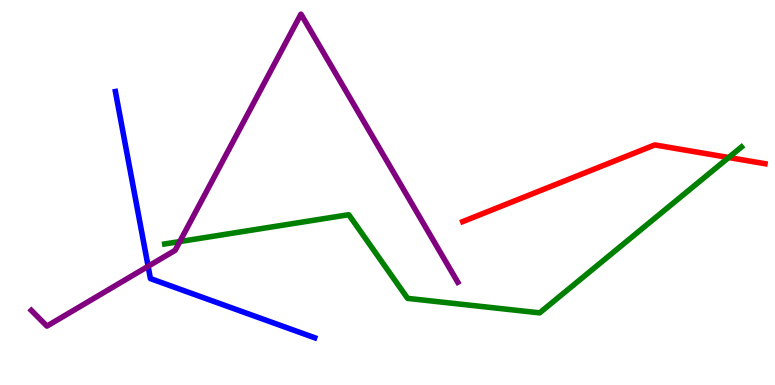[{'lines': ['blue', 'red'], 'intersections': []}, {'lines': ['green', 'red'], 'intersections': [{'x': 9.4, 'y': 5.91}]}, {'lines': ['purple', 'red'], 'intersections': []}, {'lines': ['blue', 'green'], 'intersections': []}, {'lines': ['blue', 'purple'], 'intersections': [{'x': 1.91, 'y': 3.08}]}, {'lines': ['green', 'purple'], 'intersections': [{'x': 2.32, 'y': 3.73}]}]